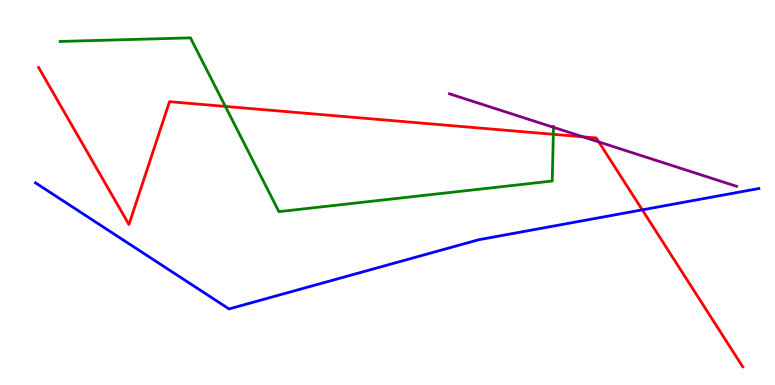[{'lines': ['blue', 'red'], 'intersections': [{'x': 8.29, 'y': 4.55}]}, {'lines': ['green', 'red'], 'intersections': [{'x': 2.91, 'y': 7.24}, {'x': 7.14, 'y': 6.51}]}, {'lines': ['purple', 'red'], 'intersections': [{'x': 7.52, 'y': 6.45}, {'x': 7.73, 'y': 6.31}]}, {'lines': ['blue', 'green'], 'intersections': []}, {'lines': ['blue', 'purple'], 'intersections': []}, {'lines': ['green', 'purple'], 'intersections': [{'x': 7.14, 'y': 6.69}]}]